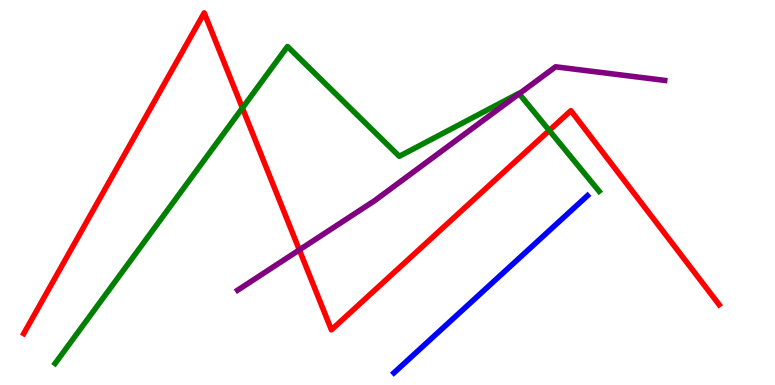[{'lines': ['blue', 'red'], 'intersections': []}, {'lines': ['green', 'red'], 'intersections': [{'x': 3.13, 'y': 7.19}, {'x': 7.09, 'y': 6.61}]}, {'lines': ['purple', 'red'], 'intersections': [{'x': 3.86, 'y': 3.51}]}, {'lines': ['blue', 'green'], 'intersections': []}, {'lines': ['blue', 'purple'], 'intersections': []}, {'lines': ['green', 'purple'], 'intersections': [{'x': 6.7, 'y': 7.56}]}]